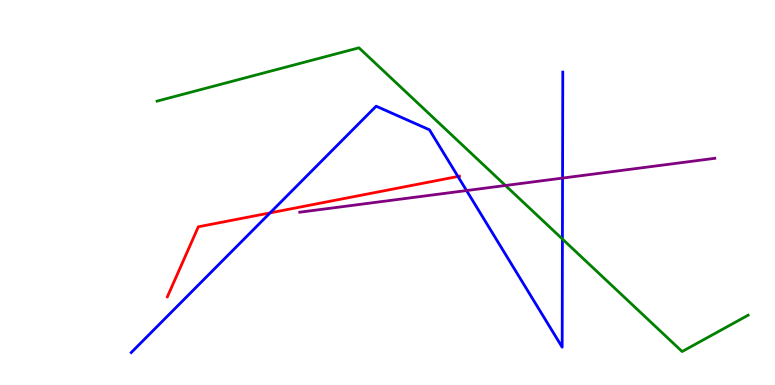[{'lines': ['blue', 'red'], 'intersections': [{'x': 3.48, 'y': 4.47}, {'x': 5.91, 'y': 5.42}]}, {'lines': ['green', 'red'], 'intersections': []}, {'lines': ['purple', 'red'], 'intersections': []}, {'lines': ['blue', 'green'], 'intersections': [{'x': 7.26, 'y': 3.79}]}, {'lines': ['blue', 'purple'], 'intersections': [{'x': 6.02, 'y': 5.05}, {'x': 7.26, 'y': 5.37}]}, {'lines': ['green', 'purple'], 'intersections': [{'x': 6.52, 'y': 5.18}]}]